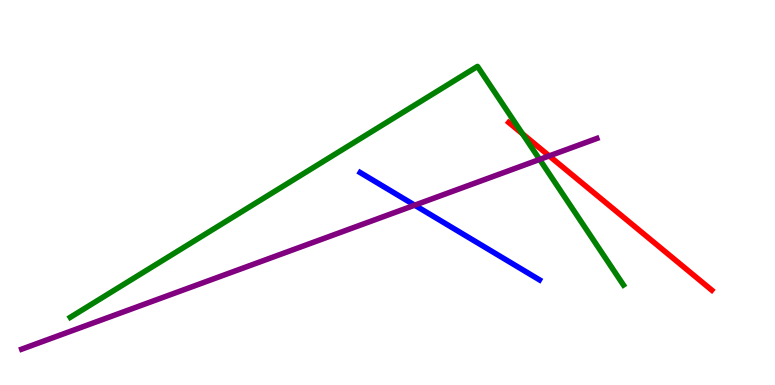[{'lines': ['blue', 'red'], 'intersections': []}, {'lines': ['green', 'red'], 'intersections': [{'x': 6.74, 'y': 6.52}]}, {'lines': ['purple', 'red'], 'intersections': [{'x': 7.09, 'y': 5.95}]}, {'lines': ['blue', 'green'], 'intersections': []}, {'lines': ['blue', 'purple'], 'intersections': [{'x': 5.35, 'y': 4.67}]}, {'lines': ['green', 'purple'], 'intersections': [{'x': 6.96, 'y': 5.86}]}]